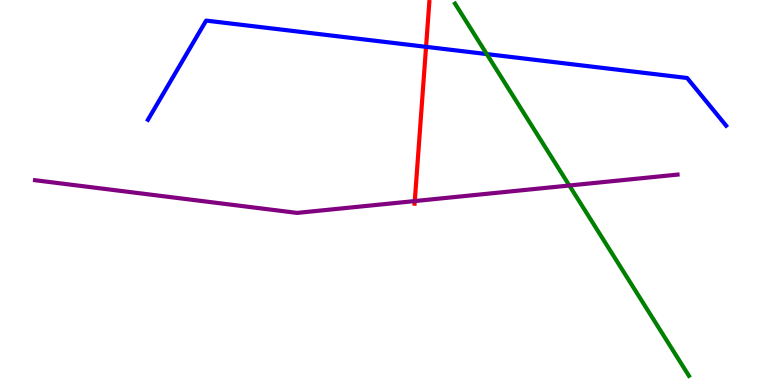[{'lines': ['blue', 'red'], 'intersections': [{'x': 5.5, 'y': 8.78}]}, {'lines': ['green', 'red'], 'intersections': []}, {'lines': ['purple', 'red'], 'intersections': [{'x': 5.35, 'y': 4.78}]}, {'lines': ['blue', 'green'], 'intersections': [{'x': 6.28, 'y': 8.6}]}, {'lines': ['blue', 'purple'], 'intersections': []}, {'lines': ['green', 'purple'], 'intersections': [{'x': 7.35, 'y': 5.18}]}]